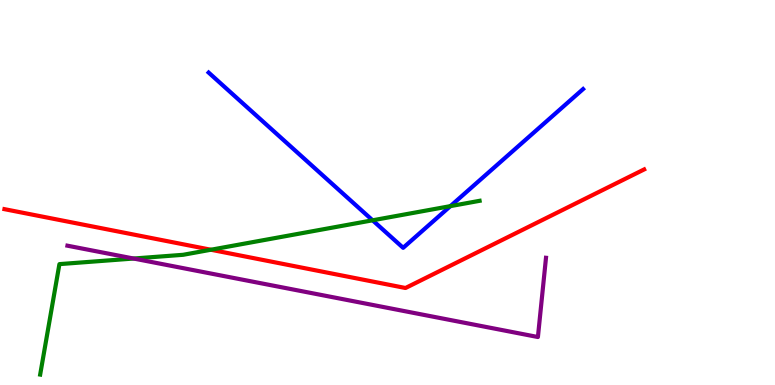[{'lines': ['blue', 'red'], 'intersections': []}, {'lines': ['green', 'red'], 'intersections': [{'x': 2.72, 'y': 3.51}]}, {'lines': ['purple', 'red'], 'intersections': []}, {'lines': ['blue', 'green'], 'intersections': [{'x': 4.81, 'y': 4.28}, {'x': 5.81, 'y': 4.65}]}, {'lines': ['blue', 'purple'], 'intersections': []}, {'lines': ['green', 'purple'], 'intersections': [{'x': 1.72, 'y': 3.28}]}]